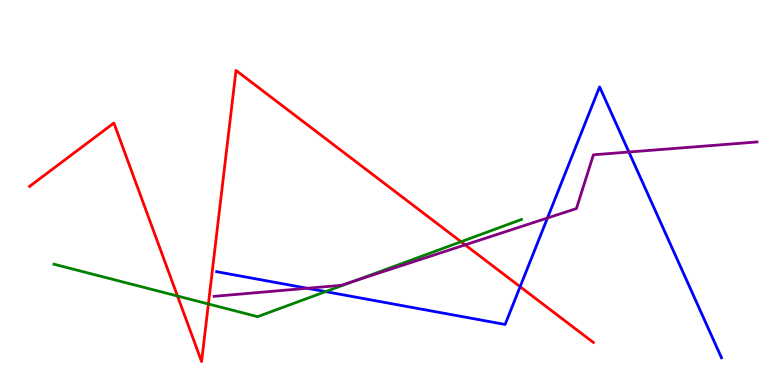[{'lines': ['blue', 'red'], 'intersections': [{'x': 6.71, 'y': 2.55}]}, {'lines': ['green', 'red'], 'intersections': [{'x': 2.29, 'y': 2.31}, {'x': 2.69, 'y': 2.1}, {'x': 5.95, 'y': 3.72}]}, {'lines': ['purple', 'red'], 'intersections': [{'x': 6.0, 'y': 3.64}]}, {'lines': ['blue', 'green'], 'intersections': [{'x': 4.2, 'y': 2.43}]}, {'lines': ['blue', 'purple'], 'intersections': [{'x': 3.96, 'y': 2.51}, {'x': 7.06, 'y': 4.34}, {'x': 8.11, 'y': 6.05}]}, {'lines': ['green', 'purple'], 'intersections': [{'x': 4.58, 'y': 2.71}]}]